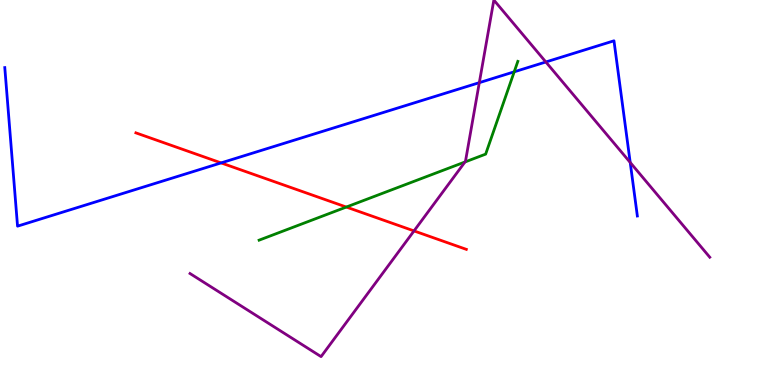[{'lines': ['blue', 'red'], 'intersections': [{'x': 2.85, 'y': 5.77}]}, {'lines': ['green', 'red'], 'intersections': [{'x': 4.47, 'y': 4.62}]}, {'lines': ['purple', 'red'], 'intersections': [{'x': 5.34, 'y': 4.0}]}, {'lines': ['blue', 'green'], 'intersections': [{'x': 6.63, 'y': 8.13}]}, {'lines': ['blue', 'purple'], 'intersections': [{'x': 6.18, 'y': 7.85}, {'x': 7.04, 'y': 8.39}, {'x': 8.13, 'y': 5.78}]}, {'lines': ['green', 'purple'], 'intersections': [{'x': 6.0, 'y': 5.79}]}]